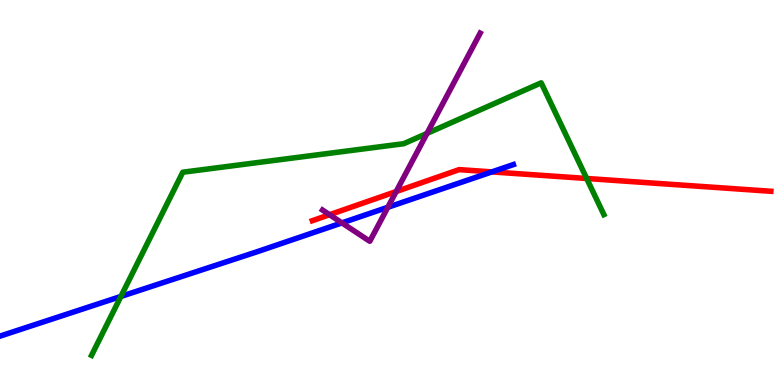[{'lines': ['blue', 'red'], 'intersections': [{'x': 6.35, 'y': 5.54}]}, {'lines': ['green', 'red'], 'intersections': [{'x': 7.57, 'y': 5.36}]}, {'lines': ['purple', 'red'], 'intersections': [{'x': 4.25, 'y': 4.42}, {'x': 5.11, 'y': 5.03}]}, {'lines': ['blue', 'green'], 'intersections': [{'x': 1.56, 'y': 2.3}]}, {'lines': ['blue', 'purple'], 'intersections': [{'x': 4.41, 'y': 4.21}, {'x': 5.0, 'y': 4.62}]}, {'lines': ['green', 'purple'], 'intersections': [{'x': 5.51, 'y': 6.53}]}]